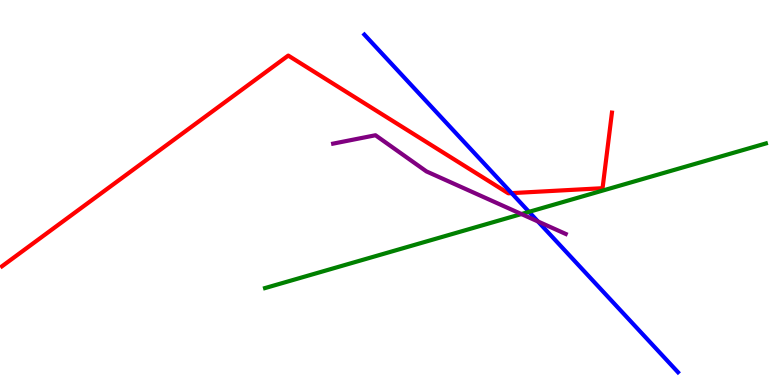[{'lines': ['blue', 'red'], 'intersections': [{'x': 6.6, 'y': 4.98}]}, {'lines': ['green', 'red'], 'intersections': []}, {'lines': ['purple', 'red'], 'intersections': []}, {'lines': ['blue', 'green'], 'intersections': [{'x': 6.83, 'y': 4.5}]}, {'lines': ['blue', 'purple'], 'intersections': [{'x': 6.94, 'y': 4.25}]}, {'lines': ['green', 'purple'], 'intersections': [{'x': 6.73, 'y': 4.44}]}]